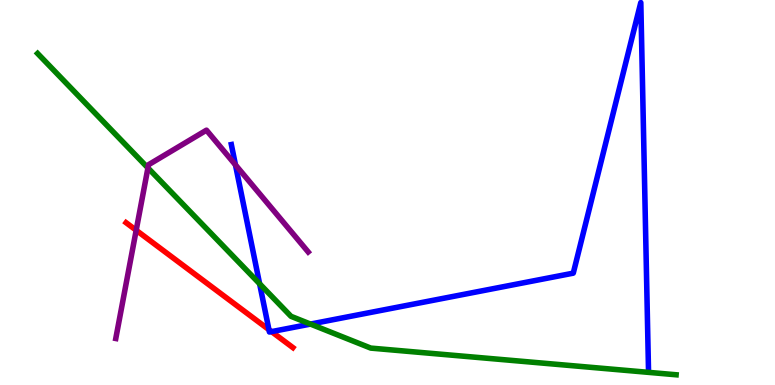[{'lines': ['blue', 'red'], 'intersections': [{'x': 3.47, 'y': 1.44}, {'x': 3.5, 'y': 1.39}]}, {'lines': ['green', 'red'], 'intersections': []}, {'lines': ['purple', 'red'], 'intersections': [{'x': 1.76, 'y': 4.02}]}, {'lines': ['blue', 'green'], 'intersections': [{'x': 3.35, 'y': 2.63}, {'x': 4.01, 'y': 1.58}]}, {'lines': ['blue', 'purple'], 'intersections': [{'x': 3.04, 'y': 5.72}]}, {'lines': ['green', 'purple'], 'intersections': [{'x': 1.91, 'y': 5.64}]}]